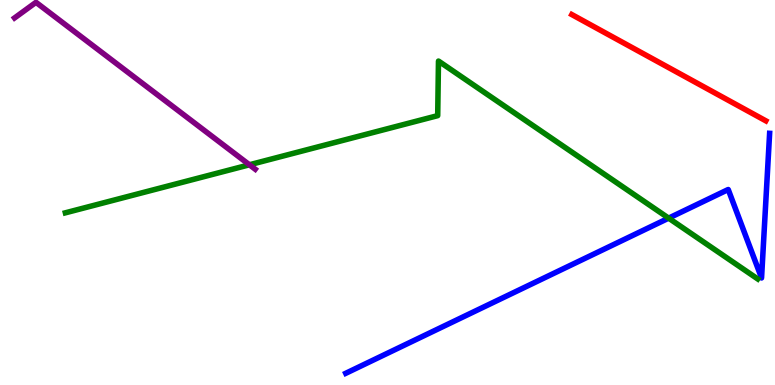[{'lines': ['blue', 'red'], 'intersections': []}, {'lines': ['green', 'red'], 'intersections': []}, {'lines': ['purple', 'red'], 'intersections': []}, {'lines': ['blue', 'green'], 'intersections': [{'x': 8.63, 'y': 4.33}]}, {'lines': ['blue', 'purple'], 'intersections': []}, {'lines': ['green', 'purple'], 'intersections': [{'x': 3.22, 'y': 5.72}]}]